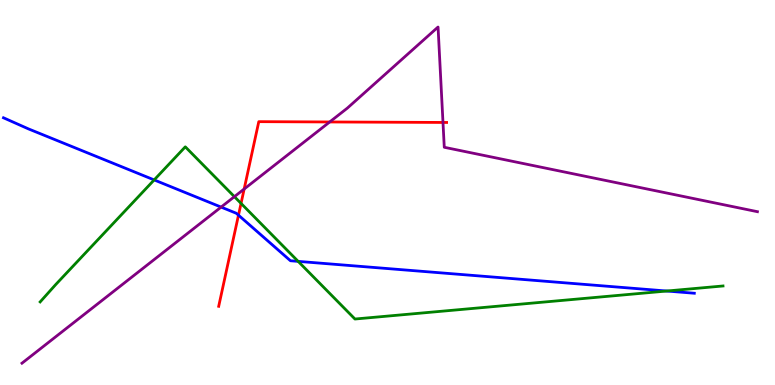[{'lines': ['blue', 'red'], 'intersections': [{'x': 3.08, 'y': 4.41}]}, {'lines': ['green', 'red'], 'intersections': [{'x': 3.11, 'y': 4.72}]}, {'lines': ['purple', 'red'], 'intersections': [{'x': 3.15, 'y': 5.09}, {'x': 4.25, 'y': 6.83}, {'x': 5.72, 'y': 6.82}]}, {'lines': ['blue', 'green'], 'intersections': [{'x': 1.99, 'y': 5.33}, {'x': 3.85, 'y': 3.21}, {'x': 8.6, 'y': 2.44}]}, {'lines': ['blue', 'purple'], 'intersections': [{'x': 2.85, 'y': 4.62}]}, {'lines': ['green', 'purple'], 'intersections': [{'x': 3.02, 'y': 4.89}]}]